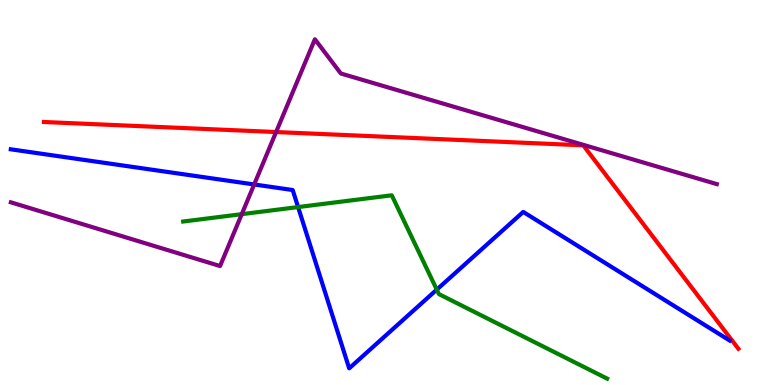[{'lines': ['blue', 'red'], 'intersections': []}, {'lines': ['green', 'red'], 'intersections': []}, {'lines': ['purple', 'red'], 'intersections': [{'x': 3.56, 'y': 6.57}]}, {'lines': ['blue', 'green'], 'intersections': [{'x': 3.85, 'y': 4.62}, {'x': 5.64, 'y': 2.48}]}, {'lines': ['blue', 'purple'], 'intersections': [{'x': 3.28, 'y': 5.21}]}, {'lines': ['green', 'purple'], 'intersections': [{'x': 3.12, 'y': 4.44}]}]